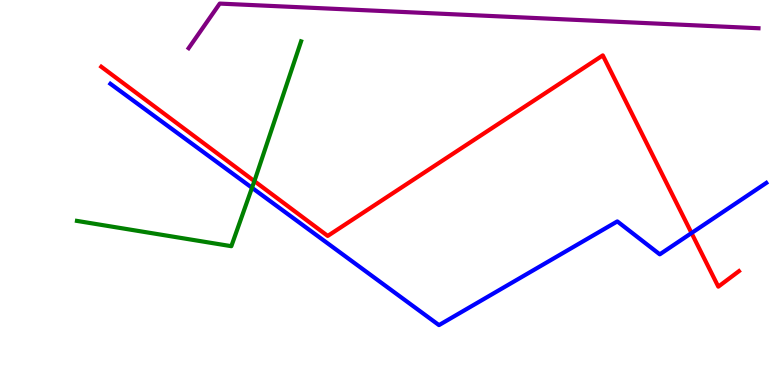[{'lines': ['blue', 'red'], 'intersections': [{'x': 8.92, 'y': 3.95}]}, {'lines': ['green', 'red'], 'intersections': [{'x': 3.28, 'y': 5.3}]}, {'lines': ['purple', 'red'], 'intersections': []}, {'lines': ['blue', 'green'], 'intersections': [{'x': 3.25, 'y': 5.12}]}, {'lines': ['blue', 'purple'], 'intersections': []}, {'lines': ['green', 'purple'], 'intersections': []}]